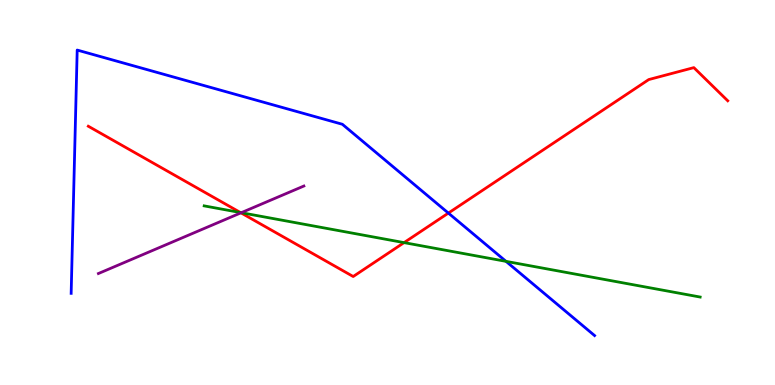[{'lines': ['blue', 'red'], 'intersections': [{'x': 5.79, 'y': 4.47}]}, {'lines': ['green', 'red'], 'intersections': [{'x': 3.1, 'y': 4.48}, {'x': 5.21, 'y': 3.7}]}, {'lines': ['purple', 'red'], 'intersections': [{'x': 3.11, 'y': 4.47}]}, {'lines': ['blue', 'green'], 'intersections': [{'x': 6.53, 'y': 3.21}]}, {'lines': ['blue', 'purple'], 'intersections': []}, {'lines': ['green', 'purple'], 'intersections': [{'x': 3.11, 'y': 4.48}]}]